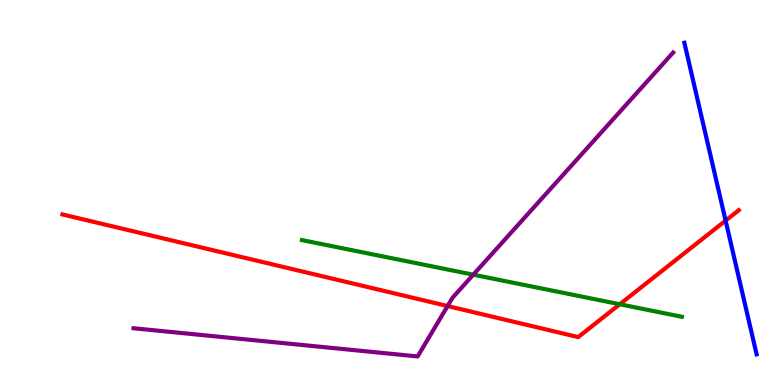[{'lines': ['blue', 'red'], 'intersections': [{'x': 9.36, 'y': 4.27}]}, {'lines': ['green', 'red'], 'intersections': [{'x': 8.0, 'y': 2.1}]}, {'lines': ['purple', 'red'], 'intersections': [{'x': 5.78, 'y': 2.05}]}, {'lines': ['blue', 'green'], 'intersections': []}, {'lines': ['blue', 'purple'], 'intersections': []}, {'lines': ['green', 'purple'], 'intersections': [{'x': 6.11, 'y': 2.87}]}]